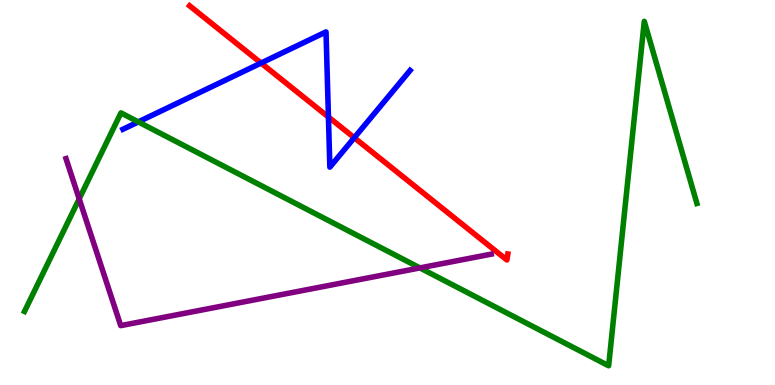[{'lines': ['blue', 'red'], 'intersections': [{'x': 3.37, 'y': 8.36}, {'x': 4.24, 'y': 6.96}, {'x': 4.57, 'y': 6.42}]}, {'lines': ['green', 'red'], 'intersections': []}, {'lines': ['purple', 'red'], 'intersections': []}, {'lines': ['blue', 'green'], 'intersections': [{'x': 1.78, 'y': 6.83}]}, {'lines': ['blue', 'purple'], 'intersections': []}, {'lines': ['green', 'purple'], 'intersections': [{'x': 1.02, 'y': 4.83}, {'x': 5.42, 'y': 3.04}]}]